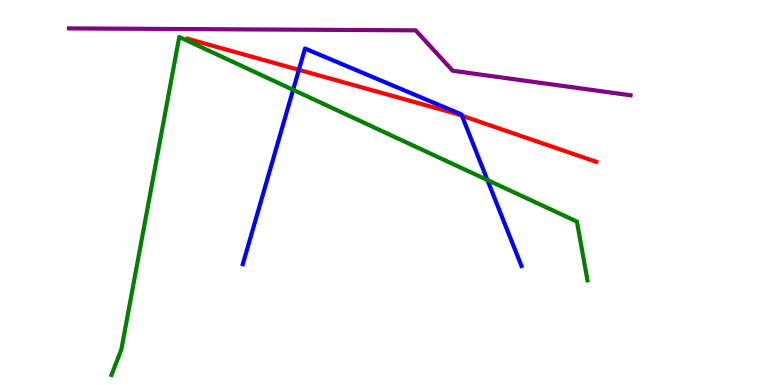[{'lines': ['blue', 'red'], 'intersections': [{'x': 3.86, 'y': 8.19}, {'x': 5.96, 'y': 6.99}]}, {'lines': ['green', 'red'], 'intersections': []}, {'lines': ['purple', 'red'], 'intersections': []}, {'lines': ['blue', 'green'], 'intersections': [{'x': 3.78, 'y': 7.67}, {'x': 6.29, 'y': 5.32}]}, {'lines': ['blue', 'purple'], 'intersections': []}, {'lines': ['green', 'purple'], 'intersections': []}]